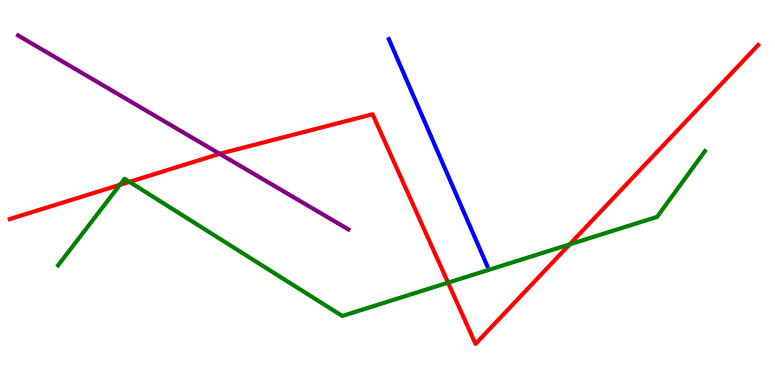[{'lines': ['blue', 'red'], 'intersections': []}, {'lines': ['green', 'red'], 'intersections': [{'x': 1.55, 'y': 5.2}, {'x': 1.67, 'y': 5.28}, {'x': 5.78, 'y': 2.66}, {'x': 7.35, 'y': 3.65}]}, {'lines': ['purple', 'red'], 'intersections': [{'x': 2.83, 'y': 6.0}]}, {'lines': ['blue', 'green'], 'intersections': []}, {'lines': ['blue', 'purple'], 'intersections': []}, {'lines': ['green', 'purple'], 'intersections': []}]